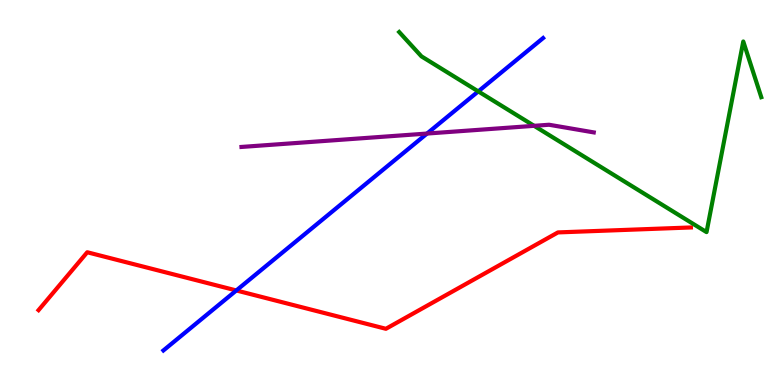[{'lines': ['blue', 'red'], 'intersections': [{'x': 3.05, 'y': 2.46}]}, {'lines': ['green', 'red'], 'intersections': []}, {'lines': ['purple', 'red'], 'intersections': []}, {'lines': ['blue', 'green'], 'intersections': [{'x': 6.17, 'y': 7.63}]}, {'lines': ['blue', 'purple'], 'intersections': [{'x': 5.51, 'y': 6.53}]}, {'lines': ['green', 'purple'], 'intersections': [{'x': 6.89, 'y': 6.73}]}]